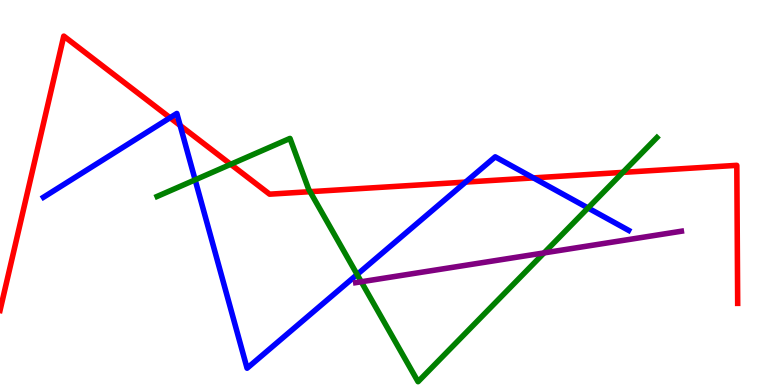[{'lines': ['blue', 'red'], 'intersections': [{'x': 2.19, 'y': 6.94}, {'x': 2.32, 'y': 6.74}, {'x': 6.01, 'y': 5.27}, {'x': 6.88, 'y': 5.38}]}, {'lines': ['green', 'red'], 'intersections': [{'x': 2.98, 'y': 5.73}, {'x': 4.0, 'y': 5.02}, {'x': 8.04, 'y': 5.52}]}, {'lines': ['purple', 'red'], 'intersections': []}, {'lines': ['blue', 'green'], 'intersections': [{'x': 2.52, 'y': 5.33}, {'x': 4.61, 'y': 2.87}, {'x': 7.59, 'y': 4.6}]}, {'lines': ['blue', 'purple'], 'intersections': []}, {'lines': ['green', 'purple'], 'intersections': [{'x': 4.66, 'y': 2.68}, {'x': 7.02, 'y': 3.43}]}]